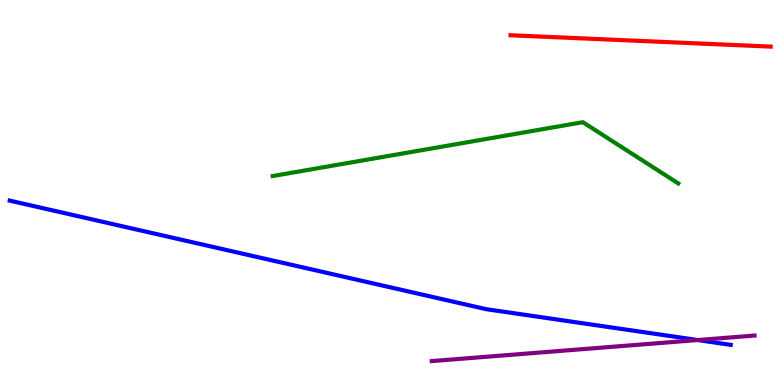[{'lines': ['blue', 'red'], 'intersections': []}, {'lines': ['green', 'red'], 'intersections': []}, {'lines': ['purple', 'red'], 'intersections': []}, {'lines': ['blue', 'green'], 'intersections': []}, {'lines': ['blue', 'purple'], 'intersections': [{'x': 9.0, 'y': 1.17}]}, {'lines': ['green', 'purple'], 'intersections': []}]